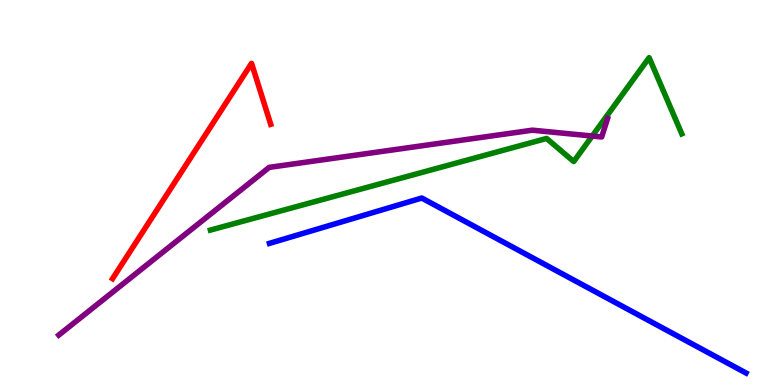[{'lines': ['blue', 'red'], 'intersections': []}, {'lines': ['green', 'red'], 'intersections': []}, {'lines': ['purple', 'red'], 'intersections': []}, {'lines': ['blue', 'green'], 'intersections': []}, {'lines': ['blue', 'purple'], 'intersections': []}, {'lines': ['green', 'purple'], 'intersections': [{'x': 7.64, 'y': 6.47}]}]